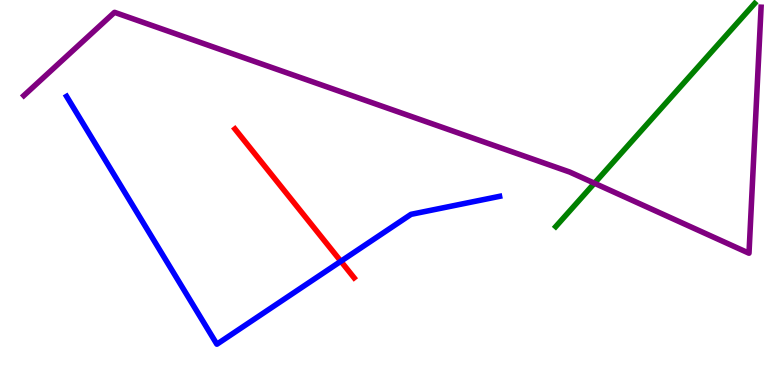[{'lines': ['blue', 'red'], 'intersections': [{'x': 4.4, 'y': 3.21}]}, {'lines': ['green', 'red'], 'intersections': []}, {'lines': ['purple', 'red'], 'intersections': []}, {'lines': ['blue', 'green'], 'intersections': []}, {'lines': ['blue', 'purple'], 'intersections': []}, {'lines': ['green', 'purple'], 'intersections': [{'x': 7.67, 'y': 5.24}]}]